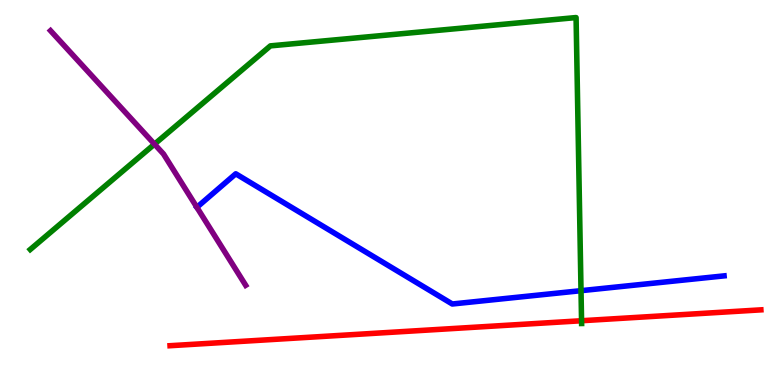[{'lines': ['blue', 'red'], 'intersections': []}, {'lines': ['green', 'red'], 'intersections': [{'x': 7.5, 'y': 1.67}]}, {'lines': ['purple', 'red'], 'intersections': []}, {'lines': ['blue', 'green'], 'intersections': [{'x': 7.5, 'y': 2.45}]}, {'lines': ['blue', 'purple'], 'intersections': [{'x': 2.54, 'y': 4.62}]}, {'lines': ['green', 'purple'], 'intersections': [{'x': 1.99, 'y': 6.26}]}]